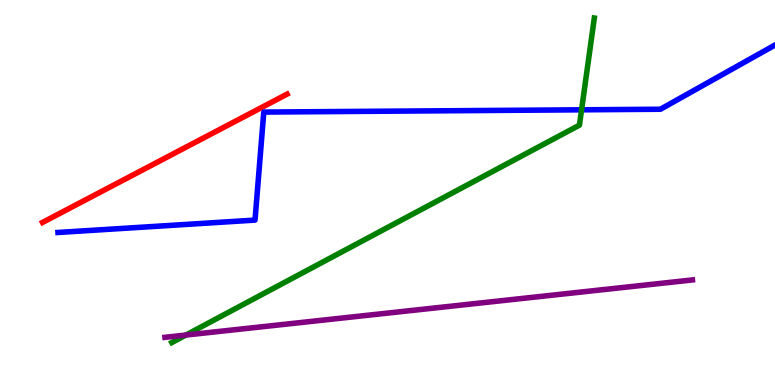[{'lines': ['blue', 'red'], 'intersections': []}, {'lines': ['green', 'red'], 'intersections': []}, {'lines': ['purple', 'red'], 'intersections': []}, {'lines': ['blue', 'green'], 'intersections': [{'x': 7.5, 'y': 7.15}]}, {'lines': ['blue', 'purple'], 'intersections': []}, {'lines': ['green', 'purple'], 'intersections': [{'x': 2.4, 'y': 1.3}]}]